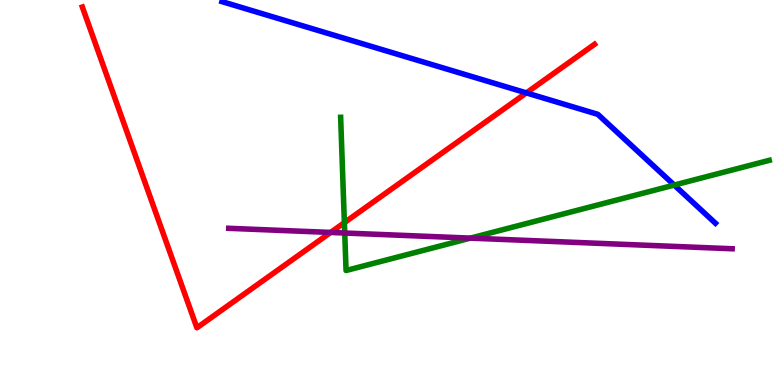[{'lines': ['blue', 'red'], 'intersections': [{'x': 6.79, 'y': 7.59}]}, {'lines': ['green', 'red'], 'intersections': [{'x': 4.44, 'y': 4.22}]}, {'lines': ['purple', 'red'], 'intersections': [{'x': 4.27, 'y': 3.96}]}, {'lines': ['blue', 'green'], 'intersections': [{'x': 8.7, 'y': 5.19}]}, {'lines': ['blue', 'purple'], 'intersections': []}, {'lines': ['green', 'purple'], 'intersections': [{'x': 4.45, 'y': 3.95}, {'x': 6.07, 'y': 3.81}]}]